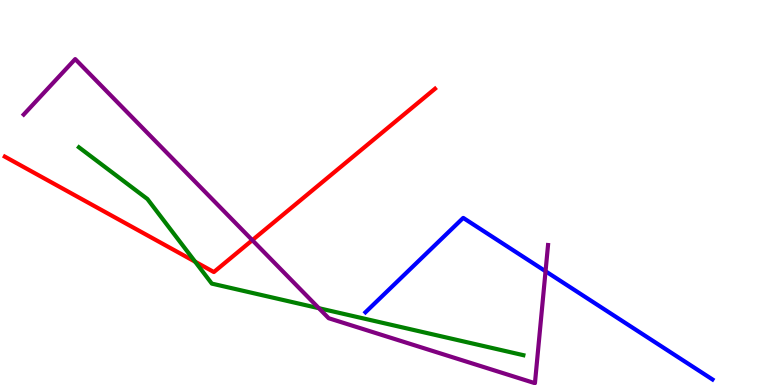[{'lines': ['blue', 'red'], 'intersections': []}, {'lines': ['green', 'red'], 'intersections': [{'x': 2.52, 'y': 3.2}]}, {'lines': ['purple', 'red'], 'intersections': [{'x': 3.26, 'y': 3.76}]}, {'lines': ['blue', 'green'], 'intersections': []}, {'lines': ['blue', 'purple'], 'intersections': [{'x': 7.04, 'y': 2.95}]}, {'lines': ['green', 'purple'], 'intersections': [{'x': 4.11, 'y': 1.99}]}]